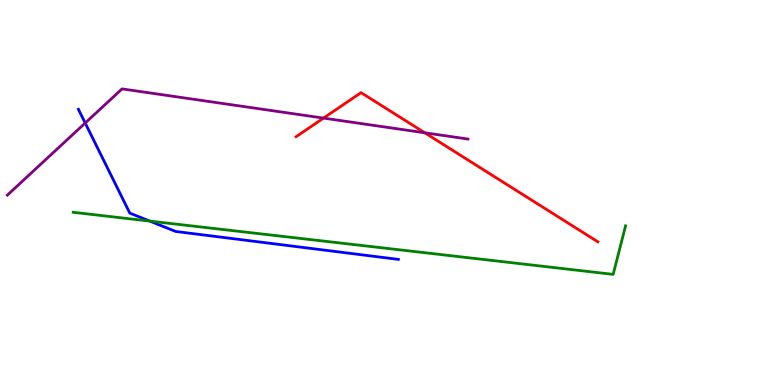[{'lines': ['blue', 'red'], 'intersections': []}, {'lines': ['green', 'red'], 'intersections': []}, {'lines': ['purple', 'red'], 'intersections': [{'x': 4.17, 'y': 6.93}, {'x': 5.48, 'y': 6.55}]}, {'lines': ['blue', 'green'], 'intersections': [{'x': 1.93, 'y': 4.26}]}, {'lines': ['blue', 'purple'], 'intersections': [{'x': 1.1, 'y': 6.8}]}, {'lines': ['green', 'purple'], 'intersections': []}]